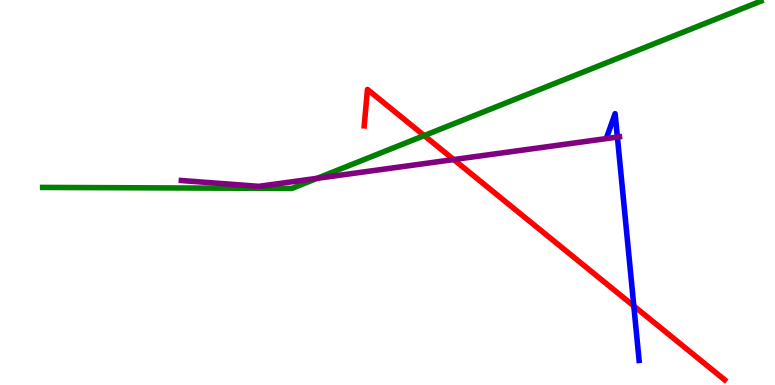[{'lines': ['blue', 'red'], 'intersections': [{'x': 8.18, 'y': 2.05}]}, {'lines': ['green', 'red'], 'intersections': [{'x': 5.47, 'y': 6.48}]}, {'lines': ['purple', 'red'], 'intersections': [{'x': 5.85, 'y': 5.86}]}, {'lines': ['blue', 'green'], 'intersections': []}, {'lines': ['blue', 'purple'], 'intersections': [{'x': 7.97, 'y': 6.44}]}, {'lines': ['green', 'purple'], 'intersections': [{'x': 4.09, 'y': 5.37}]}]